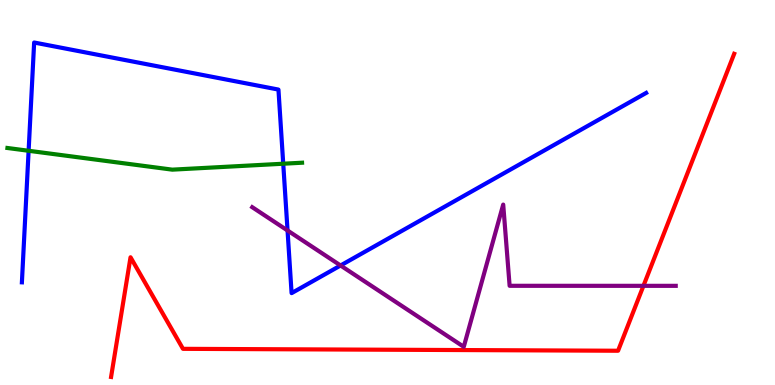[{'lines': ['blue', 'red'], 'intersections': []}, {'lines': ['green', 'red'], 'intersections': []}, {'lines': ['purple', 'red'], 'intersections': [{'x': 8.3, 'y': 2.58}]}, {'lines': ['blue', 'green'], 'intersections': [{'x': 0.369, 'y': 6.08}, {'x': 3.65, 'y': 5.75}]}, {'lines': ['blue', 'purple'], 'intersections': [{'x': 3.71, 'y': 4.01}, {'x': 4.39, 'y': 3.1}]}, {'lines': ['green', 'purple'], 'intersections': []}]